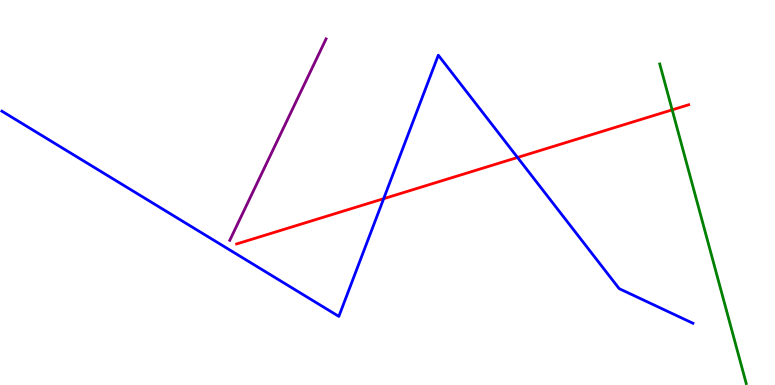[{'lines': ['blue', 'red'], 'intersections': [{'x': 4.95, 'y': 4.84}, {'x': 6.68, 'y': 5.91}]}, {'lines': ['green', 'red'], 'intersections': [{'x': 8.67, 'y': 7.15}]}, {'lines': ['purple', 'red'], 'intersections': []}, {'lines': ['blue', 'green'], 'intersections': []}, {'lines': ['blue', 'purple'], 'intersections': []}, {'lines': ['green', 'purple'], 'intersections': []}]